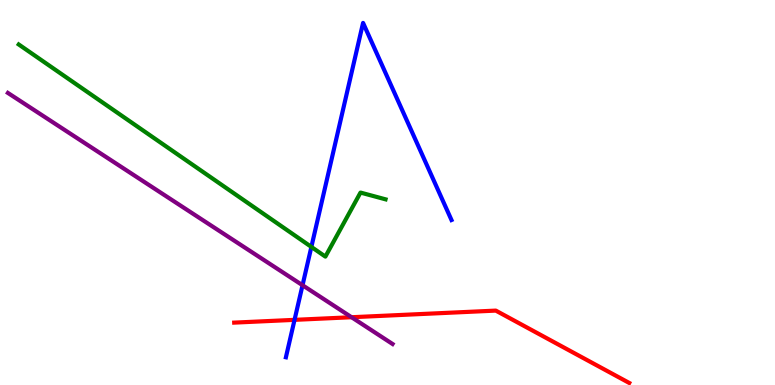[{'lines': ['blue', 'red'], 'intersections': [{'x': 3.8, 'y': 1.69}]}, {'lines': ['green', 'red'], 'intersections': []}, {'lines': ['purple', 'red'], 'intersections': [{'x': 4.54, 'y': 1.76}]}, {'lines': ['blue', 'green'], 'intersections': [{'x': 4.02, 'y': 3.59}]}, {'lines': ['blue', 'purple'], 'intersections': [{'x': 3.9, 'y': 2.59}]}, {'lines': ['green', 'purple'], 'intersections': []}]